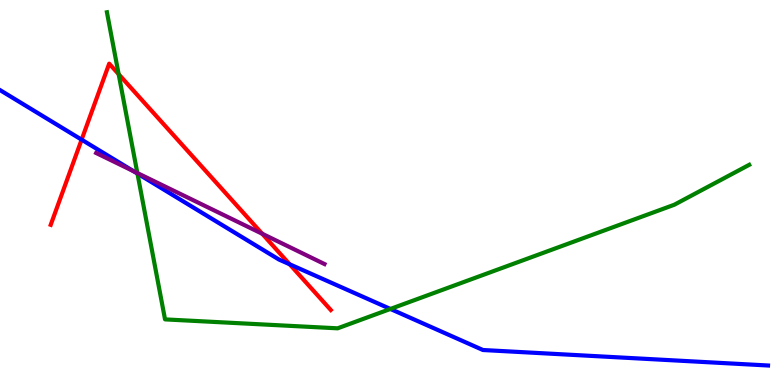[{'lines': ['blue', 'red'], 'intersections': [{'x': 1.05, 'y': 6.37}, {'x': 3.74, 'y': 3.14}]}, {'lines': ['green', 'red'], 'intersections': [{'x': 1.53, 'y': 8.07}]}, {'lines': ['purple', 'red'], 'intersections': [{'x': 3.38, 'y': 3.93}]}, {'lines': ['blue', 'green'], 'intersections': [{'x': 1.77, 'y': 5.49}, {'x': 5.04, 'y': 1.98}]}, {'lines': ['blue', 'purple'], 'intersections': [{'x': 1.72, 'y': 5.56}]}, {'lines': ['green', 'purple'], 'intersections': [{'x': 1.77, 'y': 5.51}]}]